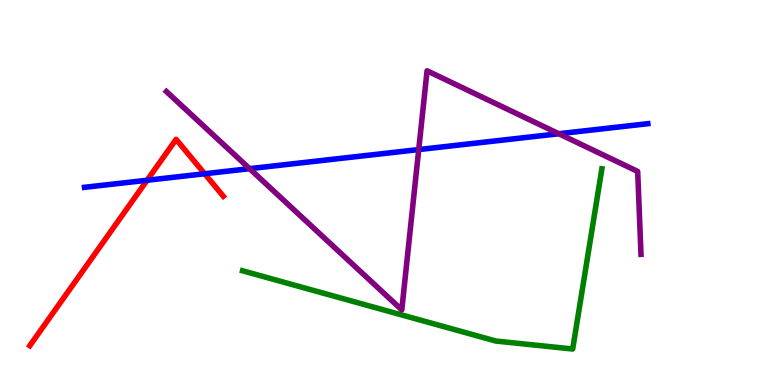[{'lines': ['blue', 'red'], 'intersections': [{'x': 1.9, 'y': 5.32}, {'x': 2.64, 'y': 5.49}]}, {'lines': ['green', 'red'], 'intersections': []}, {'lines': ['purple', 'red'], 'intersections': []}, {'lines': ['blue', 'green'], 'intersections': []}, {'lines': ['blue', 'purple'], 'intersections': [{'x': 3.22, 'y': 5.62}, {'x': 5.4, 'y': 6.12}, {'x': 7.21, 'y': 6.53}]}, {'lines': ['green', 'purple'], 'intersections': []}]